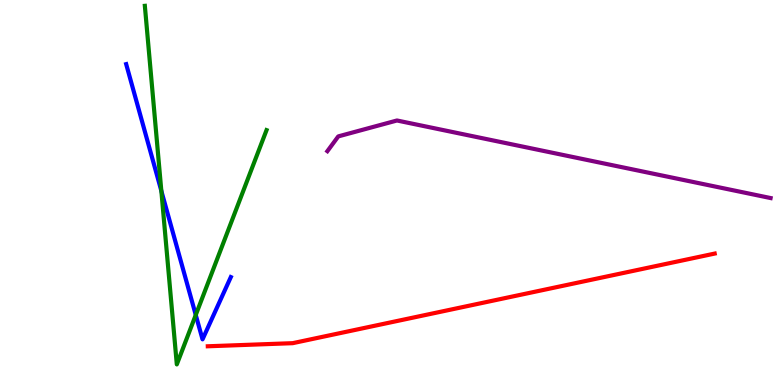[{'lines': ['blue', 'red'], 'intersections': []}, {'lines': ['green', 'red'], 'intersections': []}, {'lines': ['purple', 'red'], 'intersections': []}, {'lines': ['blue', 'green'], 'intersections': [{'x': 2.08, 'y': 5.04}, {'x': 2.53, 'y': 1.82}]}, {'lines': ['blue', 'purple'], 'intersections': []}, {'lines': ['green', 'purple'], 'intersections': []}]